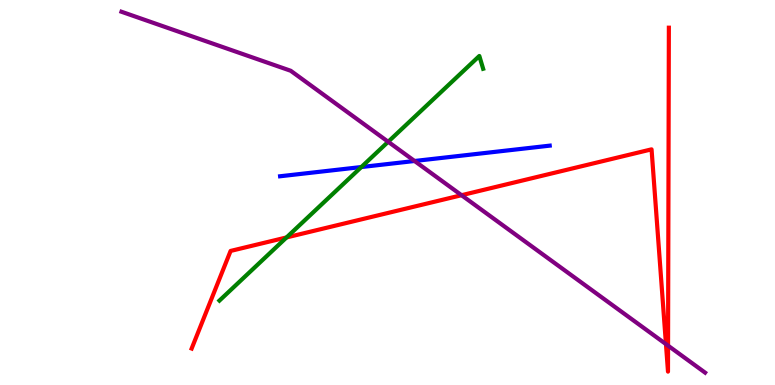[{'lines': ['blue', 'red'], 'intersections': []}, {'lines': ['green', 'red'], 'intersections': [{'x': 3.7, 'y': 3.83}]}, {'lines': ['purple', 'red'], 'intersections': [{'x': 5.96, 'y': 4.93}, {'x': 8.59, 'y': 1.06}, {'x': 8.62, 'y': 1.02}]}, {'lines': ['blue', 'green'], 'intersections': [{'x': 4.66, 'y': 5.66}]}, {'lines': ['blue', 'purple'], 'intersections': [{'x': 5.35, 'y': 5.82}]}, {'lines': ['green', 'purple'], 'intersections': [{'x': 5.01, 'y': 6.32}]}]